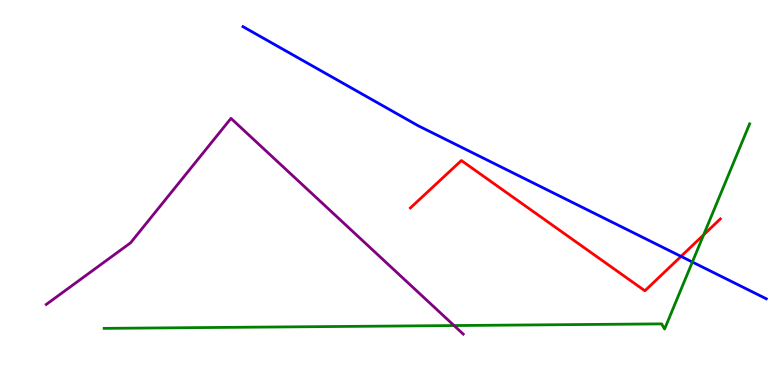[{'lines': ['blue', 'red'], 'intersections': [{'x': 8.79, 'y': 3.34}]}, {'lines': ['green', 'red'], 'intersections': [{'x': 9.08, 'y': 3.9}]}, {'lines': ['purple', 'red'], 'intersections': []}, {'lines': ['blue', 'green'], 'intersections': [{'x': 8.93, 'y': 3.19}]}, {'lines': ['blue', 'purple'], 'intersections': []}, {'lines': ['green', 'purple'], 'intersections': [{'x': 5.86, 'y': 1.54}]}]